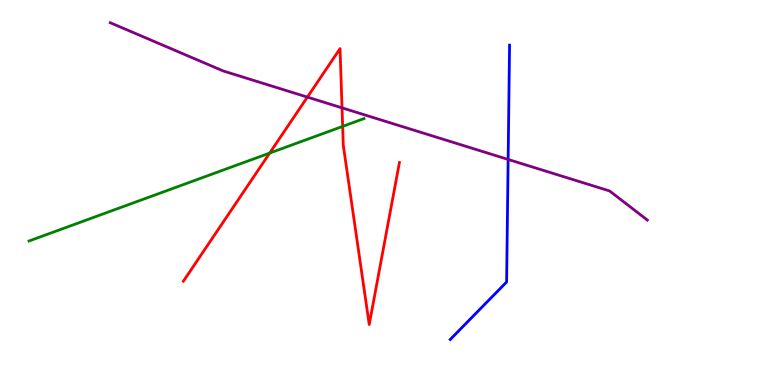[{'lines': ['blue', 'red'], 'intersections': []}, {'lines': ['green', 'red'], 'intersections': [{'x': 3.48, 'y': 6.02}, {'x': 4.42, 'y': 6.72}]}, {'lines': ['purple', 'red'], 'intersections': [{'x': 3.97, 'y': 7.48}, {'x': 4.41, 'y': 7.2}]}, {'lines': ['blue', 'green'], 'intersections': []}, {'lines': ['blue', 'purple'], 'intersections': [{'x': 6.56, 'y': 5.86}]}, {'lines': ['green', 'purple'], 'intersections': []}]